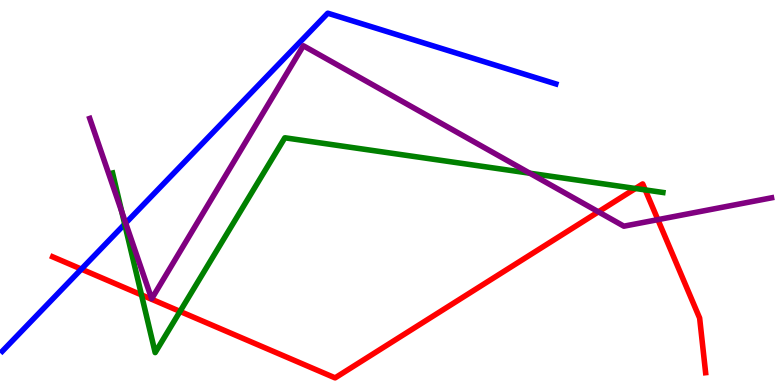[{'lines': ['blue', 'red'], 'intersections': [{'x': 1.05, 'y': 3.01}]}, {'lines': ['green', 'red'], 'intersections': [{'x': 1.83, 'y': 2.34}, {'x': 2.32, 'y': 1.91}, {'x': 8.2, 'y': 5.1}, {'x': 8.33, 'y': 5.07}]}, {'lines': ['purple', 'red'], 'intersections': [{'x': 7.72, 'y': 4.5}, {'x': 8.49, 'y': 4.29}]}, {'lines': ['blue', 'green'], 'intersections': [{'x': 1.61, 'y': 4.18}]}, {'lines': ['blue', 'purple'], 'intersections': [{'x': 1.62, 'y': 4.21}]}, {'lines': ['green', 'purple'], 'intersections': [{'x': 1.57, 'y': 4.5}, {'x': 6.84, 'y': 5.5}]}]